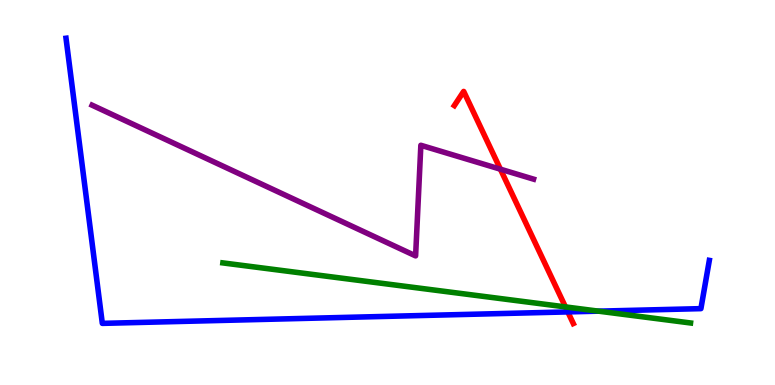[{'lines': ['blue', 'red'], 'intersections': [{'x': 7.33, 'y': 1.9}]}, {'lines': ['green', 'red'], 'intersections': [{'x': 7.3, 'y': 2.03}]}, {'lines': ['purple', 'red'], 'intersections': [{'x': 6.46, 'y': 5.61}]}, {'lines': ['blue', 'green'], 'intersections': [{'x': 7.72, 'y': 1.92}]}, {'lines': ['blue', 'purple'], 'intersections': []}, {'lines': ['green', 'purple'], 'intersections': []}]